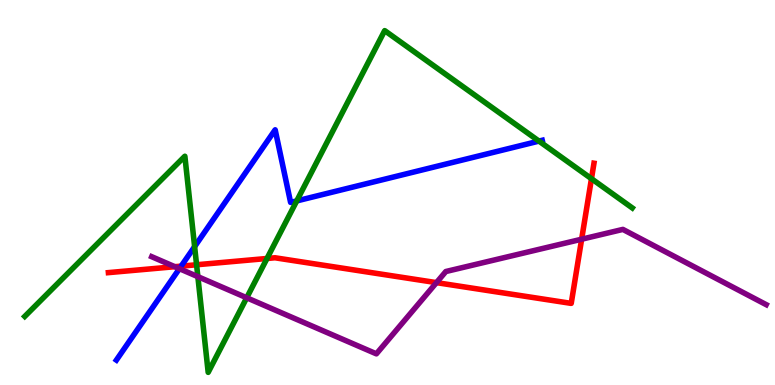[{'lines': ['blue', 'red'], 'intersections': [{'x': 2.34, 'y': 3.09}]}, {'lines': ['green', 'red'], 'intersections': [{'x': 2.54, 'y': 3.12}, {'x': 3.45, 'y': 3.29}, {'x': 7.63, 'y': 5.36}]}, {'lines': ['purple', 'red'], 'intersections': [{'x': 2.26, 'y': 3.07}, {'x': 5.63, 'y': 2.66}, {'x': 7.51, 'y': 3.79}]}, {'lines': ['blue', 'green'], 'intersections': [{'x': 2.51, 'y': 3.59}, {'x': 3.83, 'y': 4.78}, {'x': 6.95, 'y': 6.34}]}, {'lines': ['blue', 'purple'], 'intersections': [{'x': 2.31, 'y': 3.02}]}, {'lines': ['green', 'purple'], 'intersections': [{'x': 2.55, 'y': 2.81}, {'x': 3.18, 'y': 2.27}]}]